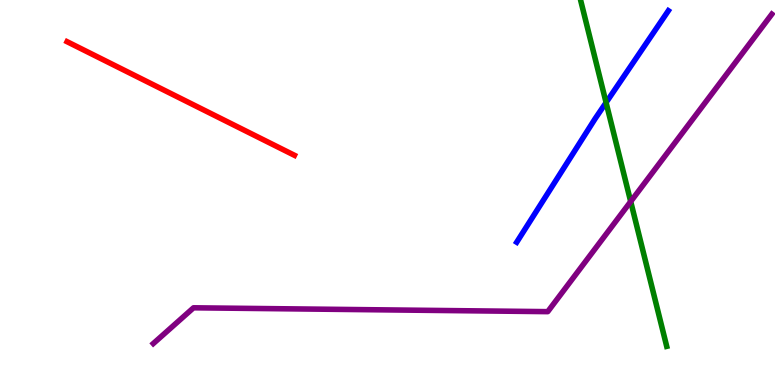[{'lines': ['blue', 'red'], 'intersections': []}, {'lines': ['green', 'red'], 'intersections': []}, {'lines': ['purple', 'red'], 'intersections': []}, {'lines': ['blue', 'green'], 'intersections': [{'x': 7.82, 'y': 7.34}]}, {'lines': ['blue', 'purple'], 'intersections': []}, {'lines': ['green', 'purple'], 'intersections': [{'x': 8.14, 'y': 4.77}]}]